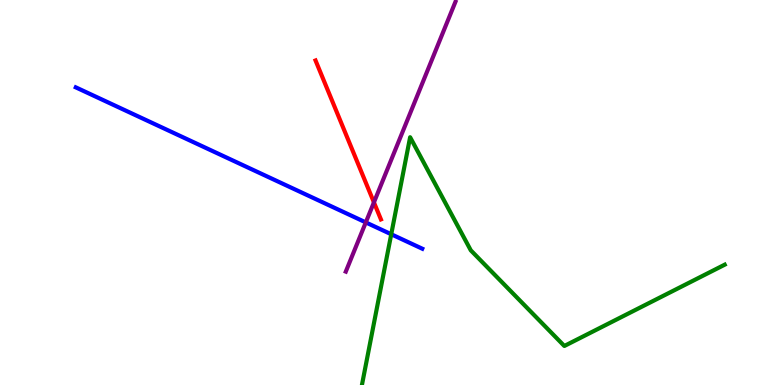[{'lines': ['blue', 'red'], 'intersections': []}, {'lines': ['green', 'red'], 'intersections': []}, {'lines': ['purple', 'red'], 'intersections': [{'x': 4.82, 'y': 4.74}]}, {'lines': ['blue', 'green'], 'intersections': [{'x': 5.05, 'y': 3.92}]}, {'lines': ['blue', 'purple'], 'intersections': [{'x': 4.72, 'y': 4.22}]}, {'lines': ['green', 'purple'], 'intersections': []}]